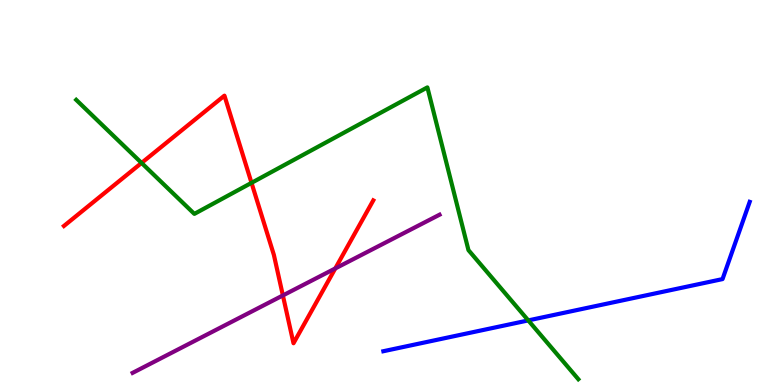[{'lines': ['blue', 'red'], 'intersections': []}, {'lines': ['green', 'red'], 'intersections': [{'x': 1.83, 'y': 5.77}, {'x': 3.25, 'y': 5.25}]}, {'lines': ['purple', 'red'], 'intersections': [{'x': 3.65, 'y': 2.33}, {'x': 4.33, 'y': 3.03}]}, {'lines': ['blue', 'green'], 'intersections': [{'x': 6.82, 'y': 1.68}]}, {'lines': ['blue', 'purple'], 'intersections': []}, {'lines': ['green', 'purple'], 'intersections': []}]